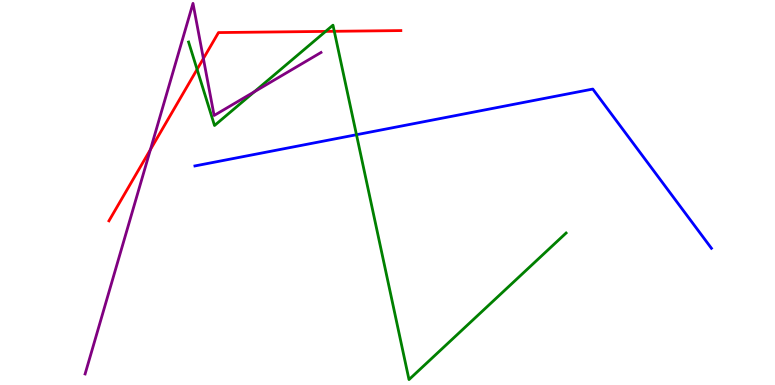[{'lines': ['blue', 'red'], 'intersections': []}, {'lines': ['green', 'red'], 'intersections': [{'x': 2.54, 'y': 8.2}, {'x': 4.2, 'y': 9.18}, {'x': 4.31, 'y': 9.19}]}, {'lines': ['purple', 'red'], 'intersections': [{'x': 1.94, 'y': 6.12}, {'x': 2.62, 'y': 8.48}]}, {'lines': ['blue', 'green'], 'intersections': [{'x': 4.6, 'y': 6.5}]}, {'lines': ['blue', 'purple'], 'intersections': []}, {'lines': ['green', 'purple'], 'intersections': [{'x': 3.28, 'y': 7.62}]}]